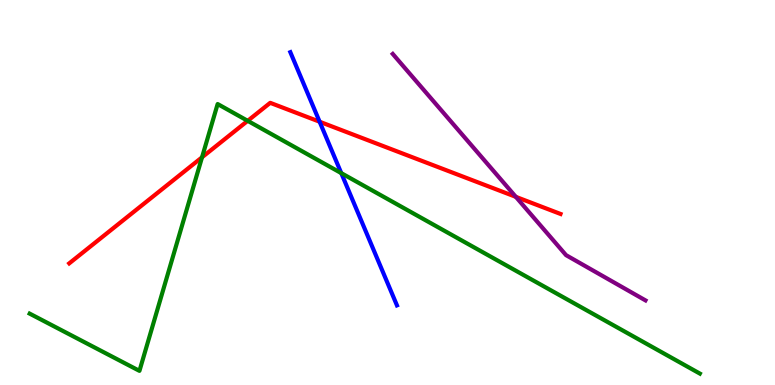[{'lines': ['blue', 'red'], 'intersections': [{'x': 4.12, 'y': 6.84}]}, {'lines': ['green', 'red'], 'intersections': [{'x': 2.61, 'y': 5.91}, {'x': 3.2, 'y': 6.86}]}, {'lines': ['purple', 'red'], 'intersections': [{'x': 6.66, 'y': 4.89}]}, {'lines': ['blue', 'green'], 'intersections': [{'x': 4.4, 'y': 5.5}]}, {'lines': ['blue', 'purple'], 'intersections': []}, {'lines': ['green', 'purple'], 'intersections': []}]